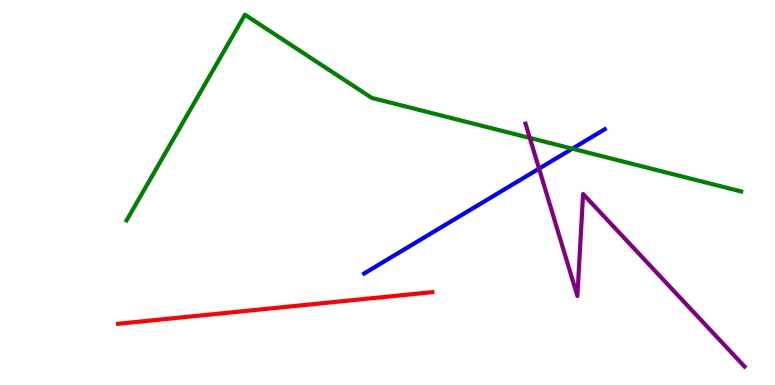[{'lines': ['blue', 'red'], 'intersections': []}, {'lines': ['green', 'red'], 'intersections': []}, {'lines': ['purple', 'red'], 'intersections': []}, {'lines': ['blue', 'green'], 'intersections': [{'x': 7.38, 'y': 6.14}]}, {'lines': ['blue', 'purple'], 'intersections': [{'x': 6.96, 'y': 5.62}]}, {'lines': ['green', 'purple'], 'intersections': [{'x': 6.84, 'y': 6.42}]}]